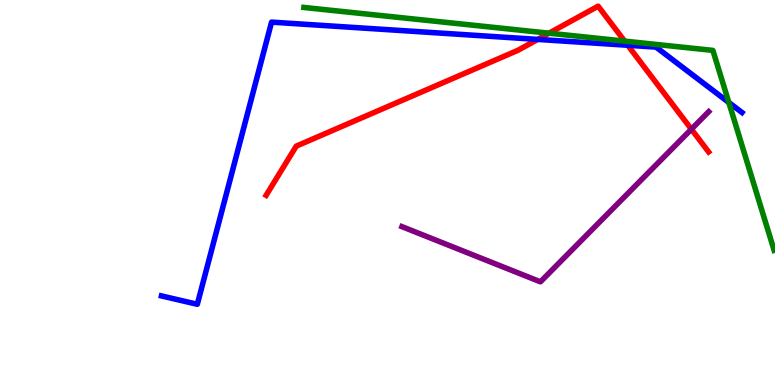[{'lines': ['blue', 'red'], 'intersections': [{'x': 6.94, 'y': 8.98}, {'x': 8.1, 'y': 8.82}]}, {'lines': ['green', 'red'], 'intersections': [{'x': 7.08, 'y': 9.14}, {'x': 8.06, 'y': 8.93}]}, {'lines': ['purple', 'red'], 'intersections': [{'x': 8.92, 'y': 6.64}]}, {'lines': ['blue', 'green'], 'intersections': [{'x': 9.4, 'y': 7.34}]}, {'lines': ['blue', 'purple'], 'intersections': []}, {'lines': ['green', 'purple'], 'intersections': []}]